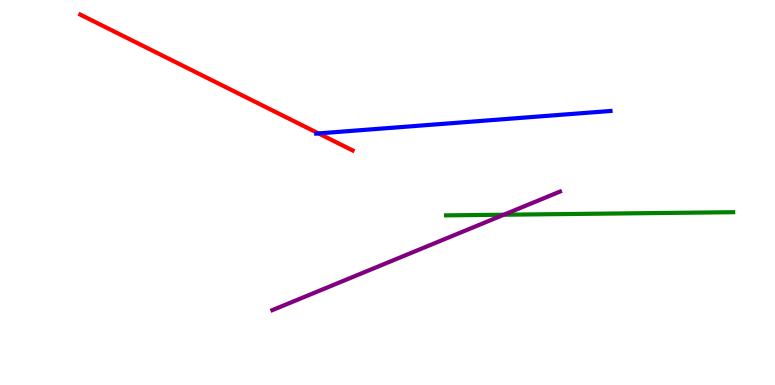[{'lines': ['blue', 'red'], 'intersections': [{'x': 4.11, 'y': 6.53}]}, {'lines': ['green', 'red'], 'intersections': []}, {'lines': ['purple', 'red'], 'intersections': []}, {'lines': ['blue', 'green'], 'intersections': []}, {'lines': ['blue', 'purple'], 'intersections': []}, {'lines': ['green', 'purple'], 'intersections': [{'x': 6.5, 'y': 4.42}]}]